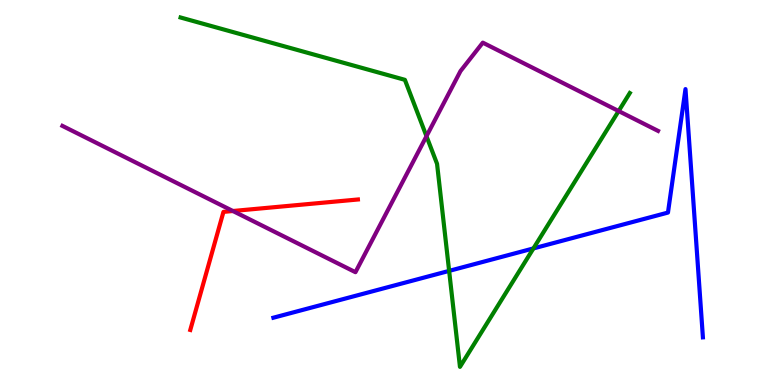[{'lines': ['blue', 'red'], 'intersections': []}, {'lines': ['green', 'red'], 'intersections': []}, {'lines': ['purple', 'red'], 'intersections': [{'x': 3.01, 'y': 4.52}]}, {'lines': ['blue', 'green'], 'intersections': [{'x': 5.8, 'y': 2.96}, {'x': 6.88, 'y': 3.55}]}, {'lines': ['blue', 'purple'], 'intersections': []}, {'lines': ['green', 'purple'], 'intersections': [{'x': 5.5, 'y': 6.46}, {'x': 7.98, 'y': 7.12}]}]